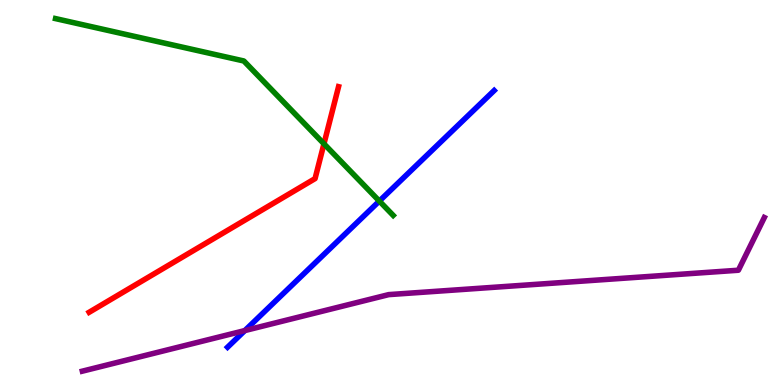[{'lines': ['blue', 'red'], 'intersections': []}, {'lines': ['green', 'red'], 'intersections': [{'x': 4.18, 'y': 6.26}]}, {'lines': ['purple', 'red'], 'intersections': []}, {'lines': ['blue', 'green'], 'intersections': [{'x': 4.89, 'y': 4.78}]}, {'lines': ['blue', 'purple'], 'intersections': [{'x': 3.16, 'y': 1.41}]}, {'lines': ['green', 'purple'], 'intersections': []}]